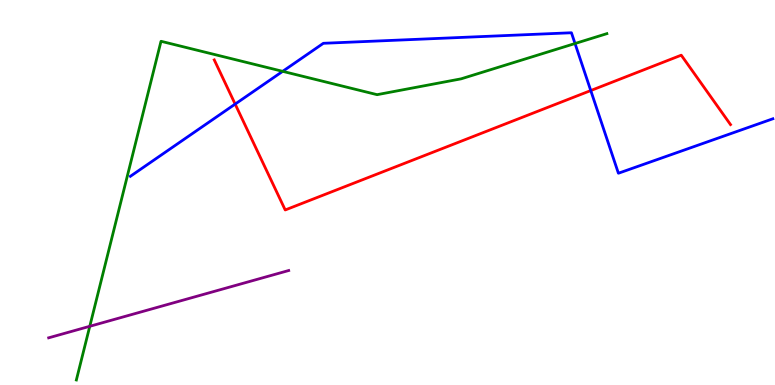[{'lines': ['blue', 'red'], 'intersections': [{'x': 3.03, 'y': 7.3}, {'x': 7.62, 'y': 7.65}]}, {'lines': ['green', 'red'], 'intersections': []}, {'lines': ['purple', 'red'], 'intersections': []}, {'lines': ['blue', 'green'], 'intersections': [{'x': 3.65, 'y': 8.15}, {'x': 7.42, 'y': 8.87}]}, {'lines': ['blue', 'purple'], 'intersections': []}, {'lines': ['green', 'purple'], 'intersections': [{'x': 1.16, 'y': 1.52}]}]